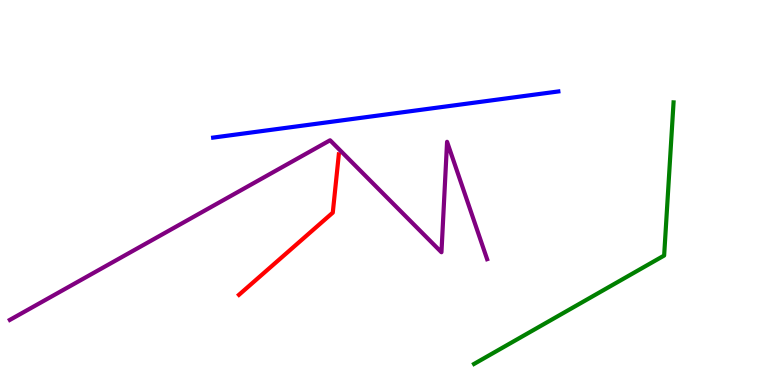[{'lines': ['blue', 'red'], 'intersections': []}, {'lines': ['green', 'red'], 'intersections': []}, {'lines': ['purple', 'red'], 'intersections': []}, {'lines': ['blue', 'green'], 'intersections': []}, {'lines': ['blue', 'purple'], 'intersections': []}, {'lines': ['green', 'purple'], 'intersections': []}]